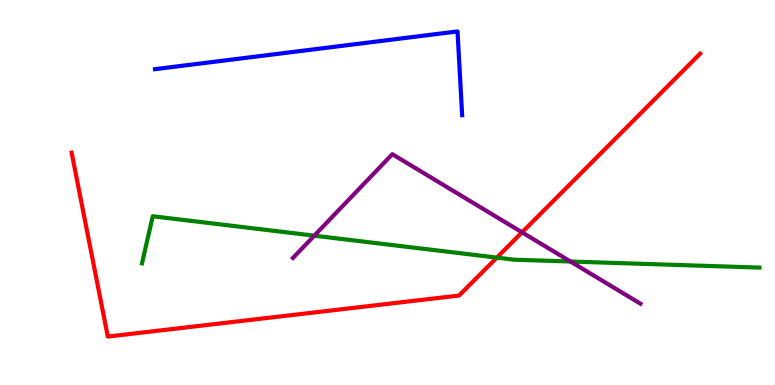[{'lines': ['blue', 'red'], 'intersections': []}, {'lines': ['green', 'red'], 'intersections': [{'x': 6.41, 'y': 3.31}]}, {'lines': ['purple', 'red'], 'intersections': [{'x': 6.74, 'y': 3.96}]}, {'lines': ['blue', 'green'], 'intersections': []}, {'lines': ['blue', 'purple'], 'intersections': []}, {'lines': ['green', 'purple'], 'intersections': [{'x': 4.06, 'y': 3.88}, {'x': 7.36, 'y': 3.21}]}]